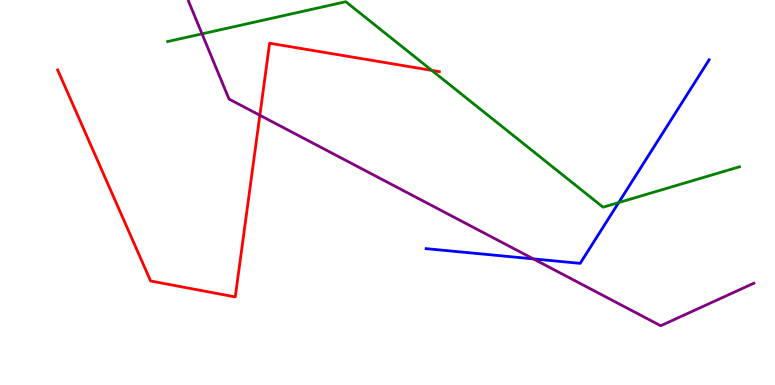[{'lines': ['blue', 'red'], 'intersections': []}, {'lines': ['green', 'red'], 'intersections': [{'x': 5.57, 'y': 8.17}]}, {'lines': ['purple', 'red'], 'intersections': [{'x': 3.35, 'y': 7.01}]}, {'lines': ['blue', 'green'], 'intersections': [{'x': 7.98, 'y': 4.74}]}, {'lines': ['blue', 'purple'], 'intersections': [{'x': 6.88, 'y': 3.28}]}, {'lines': ['green', 'purple'], 'intersections': [{'x': 2.61, 'y': 9.12}]}]